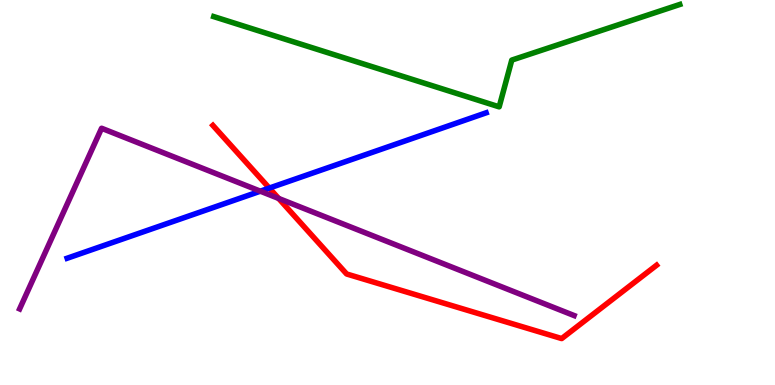[{'lines': ['blue', 'red'], 'intersections': [{'x': 3.47, 'y': 5.11}]}, {'lines': ['green', 'red'], 'intersections': []}, {'lines': ['purple', 'red'], 'intersections': [{'x': 3.6, 'y': 4.85}]}, {'lines': ['blue', 'green'], 'intersections': []}, {'lines': ['blue', 'purple'], 'intersections': [{'x': 3.36, 'y': 5.03}]}, {'lines': ['green', 'purple'], 'intersections': []}]